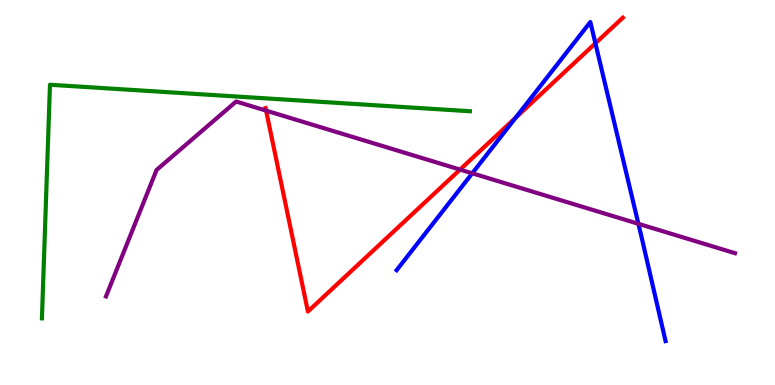[{'lines': ['blue', 'red'], 'intersections': [{'x': 6.65, 'y': 6.94}, {'x': 7.68, 'y': 8.88}]}, {'lines': ['green', 'red'], 'intersections': []}, {'lines': ['purple', 'red'], 'intersections': [{'x': 3.43, 'y': 7.13}, {'x': 5.94, 'y': 5.6}]}, {'lines': ['blue', 'green'], 'intersections': []}, {'lines': ['blue', 'purple'], 'intersections': [{'x': 6.09, 'y': 5.5}, {'x': 8.24, 'y': 4.19}]}, {'lines': ['green', 'purple'], 'intersections': []}]